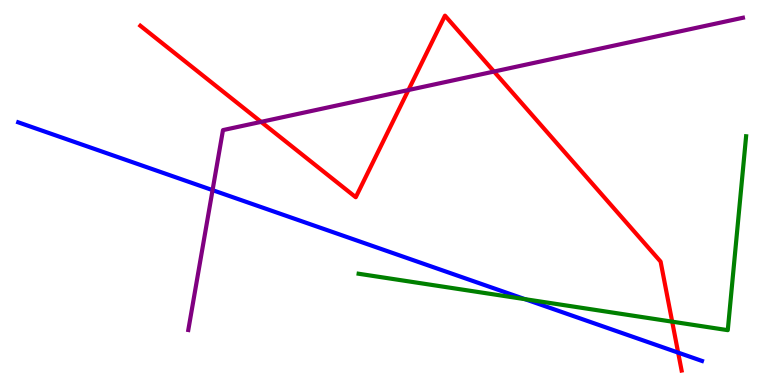[{'lines': ['blue', 'red'], 'intersections': [{'x': 8.75, 'y': 0.841}]}, {'lines': ['green', 'red'], 'intersections': [{'x': 8.67, 'y': 1.65}]}, {'lines': ['purple', 'red'], 'intersections': [{'x': 3.37, 'y': 6.83}, {'x': 5.27, 'y': 7.66}, {'x': 6.37, 'y': 8.14}]}, {'lines': ['blue', 'green'], 'intersections': [{'x': 6.77, 'y': 2.23}]}, {'lines': ['blue', 'purple'], 'intersections': [{'x': 2.74, 'y': 5.06}]}, {'lines': ['green', 'purple'], 'intersections': []}]